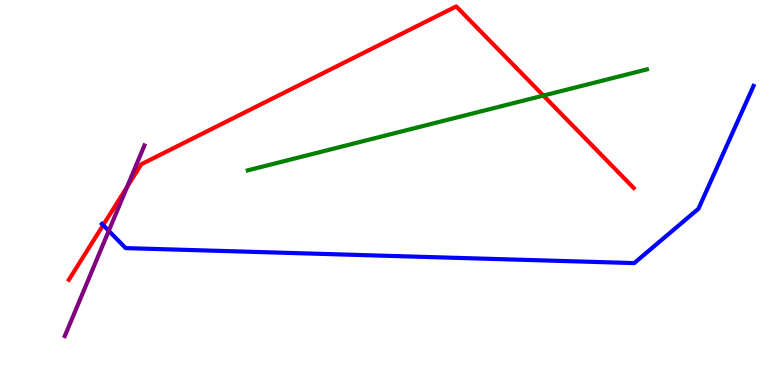[{'lines': ['blue', 'red'], 'intersections': [{'x': 1.33, 'y': 4.15}]}, {'lines': ['green', 'red'], 'intersections': [{'x': 7.01, 'y': 7.52}]}, {'lines': ['purple', 'red'], 'intersections': [{'x': 1.64, 'y': 5.15}]}, {'lines': ['blue', 'green'], 'intersections': []}, {'lines': ['blue', 'purple'], 'intersections': [{'x': 1.4, 'y': 4.0}]}, {'lines': ['green', 'purple'], 'intersections': []}]